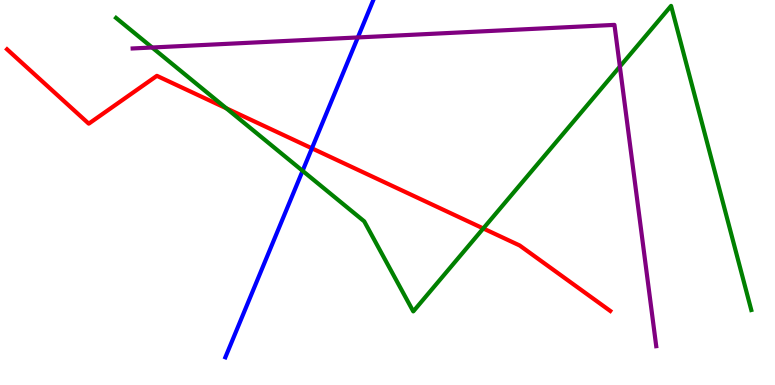[{'lines': ['blue', 'red'], 'intersections': [{'x': 4.02, 'y': 6.15}]}, {'lines': ['green', 'red'], 'intersections': [{'x': 2.92, 'y': 7.19}, {'x': 6.24, 'y': 4.07}]}, {'lines': ['purple', 'red'], 'intersections': []}, {'lines': ['blue', 'green'], 'intersections': [{'x': 3.9, 'y': 5.56}]}, {'lines': ['blue', 'purple'], 'intersections': [{'x': 4.62, 'y': 9.03}]}, {'lines': ['green', 'purple'], 'intersections': [{'x': 1.96, 'y': 8.77}, {'x': 8.0, 'y': 8.27}]}]